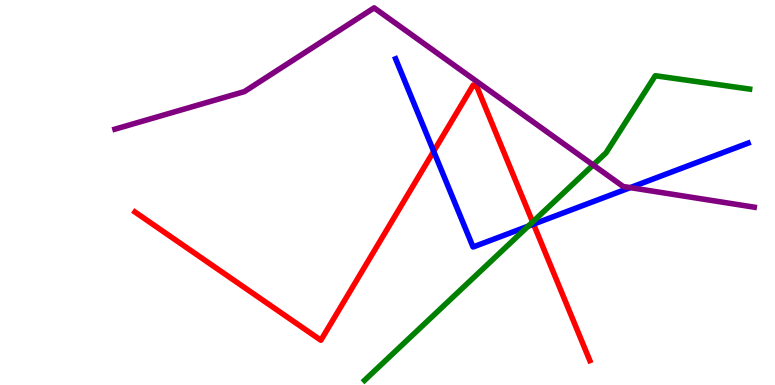[{'lines': ['blue', 'red'], 'intersections': [{'x': 5.6, 'y': 6.07}, {'x': 6.88, 'y': 4.18}]}, {'lines': ['green', 'red'], 'intersections': [{'x': 6.87, 'y': 4.23}]}, {'lines': ['purple', 'red'], 'intersections': []}, {'lines': ['blue', 'green'], 'intersections': [{'x': 6.82, 'y': 4.13}]}, {'lines': ['blue', 'purple'], 'intersections': [{'x': 8.13, 'y': 5.13}]}, {'lines': ['green', 'purple'], 'intersections': [{'x': 7.65, 'y': 5.71}]}]